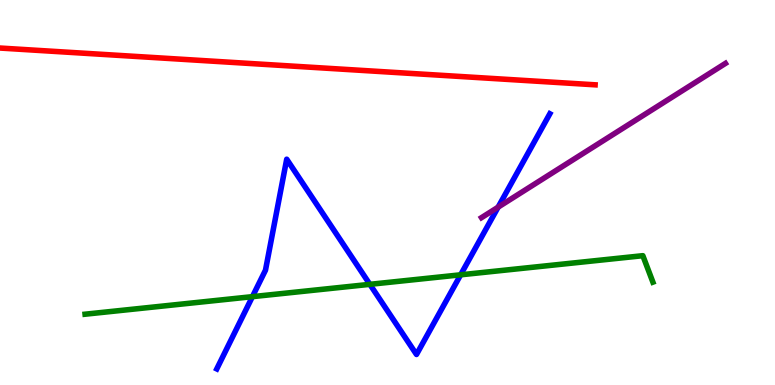[{'lines': ['blue', 'red'], 'intersections': []}, {'lines': ['green', 'red'], 'intersections': []}, {'lines': ['purple', 'red'], 'intersections': []}, {'lines': ['blue', 'green'], 'intersections': [{'x': 3.26, 'y': 2.29}, {'x': 4.77, 'y': 2.61}, {'x': 5.94, 'y': 2.86}]}, {'lines': ['blue', 'purple'], 'intersections': [{'x': 6.43, 'y': 4.62}]}, {'lines': ['green', 'purple'], 'intersections': []}]